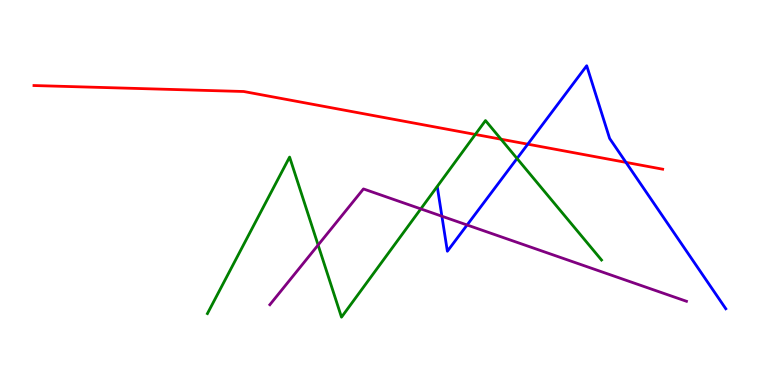[{'lines': ['blue', 'red'], 'intersections': [{'x': 6.81, 'y': 6.26}, {'x': 8.08, 'y': 5.78}]}, {'lines': ['green', 'red'], 'intersections': [{'x': 6.13, 'y': 6.51}, {'x': 6.46, 'y': 6.38}]}, {'lines': ['purple', 'red'], 'intersections': []}, {'lines': ['blue', 'green'], 'intersections': [{'x': 6.67, 'y': 5.88}]}, {'lines': ['blue', 'purple'], 'intersections': [{'x': 5.7, 'y': 4.38}, {'x': 6.03, 'y': 4.16}]}, {'lines': ['green', 'purple'], 'intersections': [{'x': 4.1, 'y': 3.64}, {'x': 5.43, 'y': 4.57}]}]